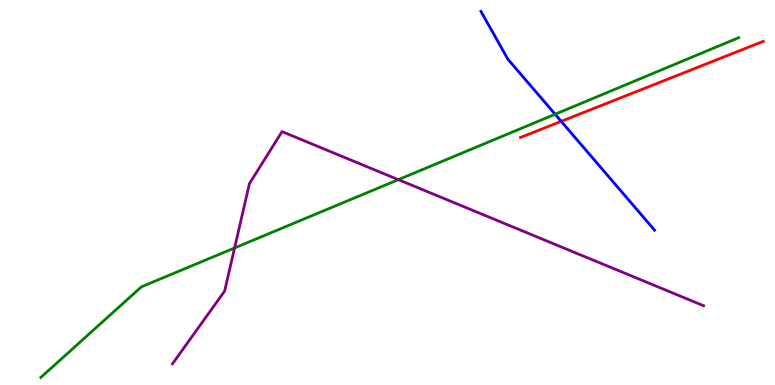[{'lines': ['blue', 'red'], 'intersections': [{'x': 7.24, 'y': 6.85}]}, {'lines': ['green', 'red'], 'intersections': []}, {'lines': ['purple', 'red'], 'intersections': []}, {'lines': ['blue', 'green'], 'intersections': [{'x': 7.16, 'y': 7.03}]}, {'lines': ['blue', 'purple'], 'intersections': []}, {'lines': ['green', 'purple'], 'intersections': [{'x': 3.03, 'y': 3.56}, {'x': 5.14, 'y': 5.33}]}]